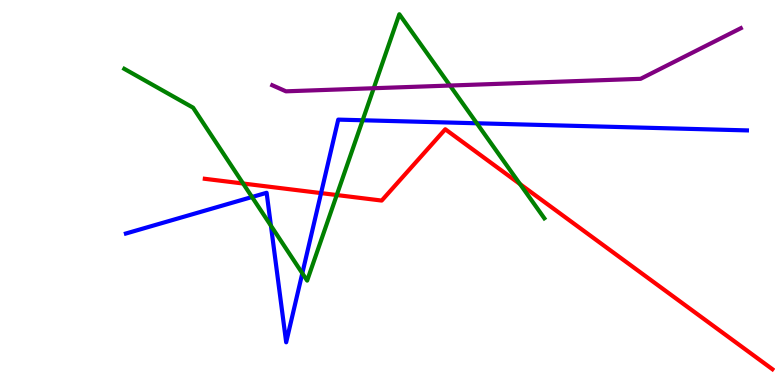[{'lines': ['blue', 'red'], 'intersections': [{'x': 4.14, 'y': 4.98}]}, {'lines': ['green', 'red'], 'intersections': [{'x': 3.14, 'y': 5.23}, {'x': 4.35, 'y': 4.93}, {'x': 6.71, 'y': 5.22}]}, {'lines': ['purple', 'red'], 'intersections': []}, {'lines': ['blue', 'green'], 'intersections': [{'x': 3.25, 'y': 4.88}, {'x': 3.5, 'y': 4.14}, {'x': 3.9, 'y': 2.9}, {'x': 4.68, 'y': 6.88}, {'x': 6.15, 'y': 6.8}]}, {'lines': ['blue', 'purple'], 'intersections': []}, {'lines': ['green', 'purple'], 'intersections': [{'x': 4.82, 'y': 7.71}, {'x': 5.81, 'y': 7.78}]}]